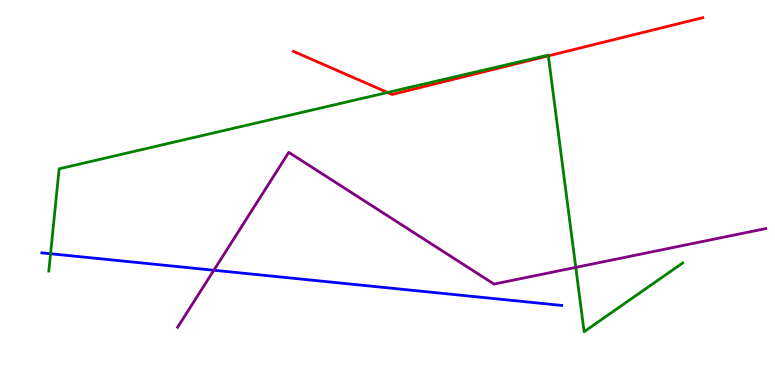[{'lines': ['blue', 'red'], 'intersections': []}, {'lines': ['green', 'red'], 'intersections': [{'x': 5.0, 'y': 7.6}, {'x': 7.08, 'y': 8.55}]}, {'lines': ['purple', 'red'], 'intersections': []}, {'lines': ['blue', 'green'], 'intersections': [{'x': 0.653, 'y': 3.41}]}, {'lines': ['blue', 'purple'], 'intersections': [{'x': 2.76, 'y': 2.98}]}, {'lines': ['green', 'purple'], 'intersections': [{'x': 7.43, 'y': 3.05}]}]